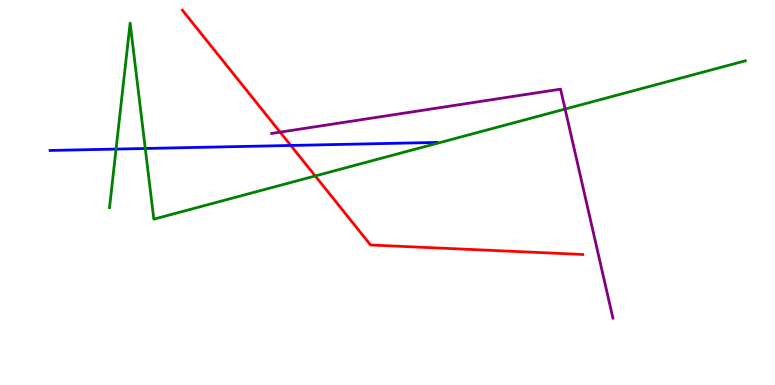[{'lines': ['blue', 'red'], 'intersections': [{'x': 3.75, 'y': 6.22}]}, {'lines': ['green', 'red'], 'intersections': [{'x': 4.07, 'y': 5.43}]}, {'lines': ['purple', 'red'], 'intersections': [{'x': 3.61, 'y': 6.57}]}, {'lines': ['blue', 'green'], 'intersections': [{'x': 1.5, 'y': 6.13}, {'x': 1.87, 'y': 6.14}]}, {'lines': ['blue', 'purple'], 'intersections': []}, {'lines': ['green', 'purple'], 'intersections': [{'x': 7.29, 'y': 7.17}]}]